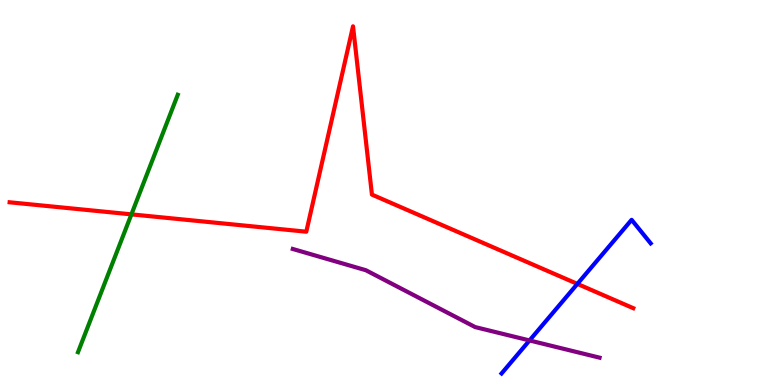[{'lines': ['blue', 'red'], 'intersections': [{'x': 7.45, 'y': 2.63}]}, {'lines': ['green', 'red'], 'intersections': [{'x': 1.7, 'y': 4.43}]}, {'lines': ['purple', 'red'], 'intersections': []}, {'lines': ['blue', 'green'], 'intersections': []}, {'lines': ['blue', 'purple'], 'intersections': [{'x': 6.83, 'y': 1.16}]}, {'lines': ['green', 'purple'], 'intersections': []}]